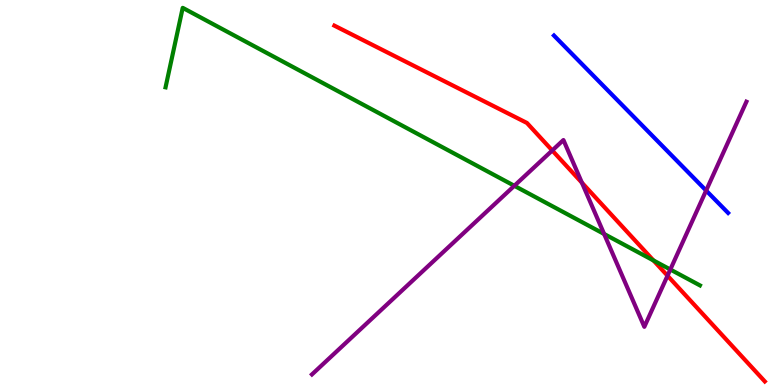[{'lines': ['blue', 'red'], 'intersections': []}, {'lines': ['green', 'red'], 'intersections': [{'x': 8.43, 'y': 3.23}]}, {'lines': ['purple', 'red'], 'intersections': [{'x': 7.13, 'y': 6.09}, {'x': 7.51, 'y': 5.25}, {'x': 8.61, 'y': 2.84}]}, {'lines': ['blue', 'green'], 'intersections': []}, {'lines': ['blue', 'purple'], 'intersections': [{'x': 9.11, 'y': 5.05}]}, {'lines': ['green', 'purple'], 'intersections': [{'x': 6.64, 'y': 5.17}, {'x': 7.8, 'y': 3.92}, {'x': 8.65, 'y': 3.0}]}]